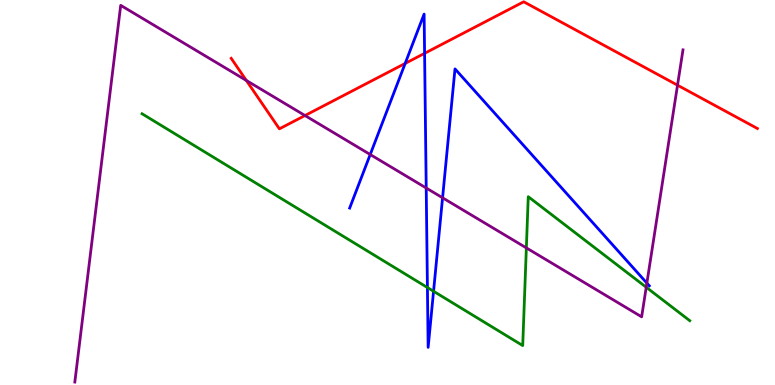[{'lines': ['blue', 'red'], 'intersections': [{'x': 5.23, 'y': 8.35}, {'x': 5.48, 'y': 8.61}]}, {'lines': ['green', 'red'], 'intersections': []}, {'lines': ['purple', 'red'], 'intersections': [{'x': 3.18, 'y': 7.91}, {'x': 3.94, 'y': 7.0}, {'x': 8.74, 'y': 7.79}]}, {'lines': ['blue', 'green'], 'intersections': [{'x': 5.52, 'y': 2.53}, {'x': 5.59, 'y': 2.43}]}, {'lines': ['blue', 'purple'], 'intersections': [{'x': 4.78, 'y': 5.99}, {'x': 5.5, 'y': 5.12}, {'x': 5.71, 'y': 4.86}, {'x': 8.35, 'y': 2.65}]}, {'lines': ['green', 'purple'], 'intersections': [{'x': 6.79, 'y': 3.56}, {'x': 8.34, 'y': 2.54}]}]